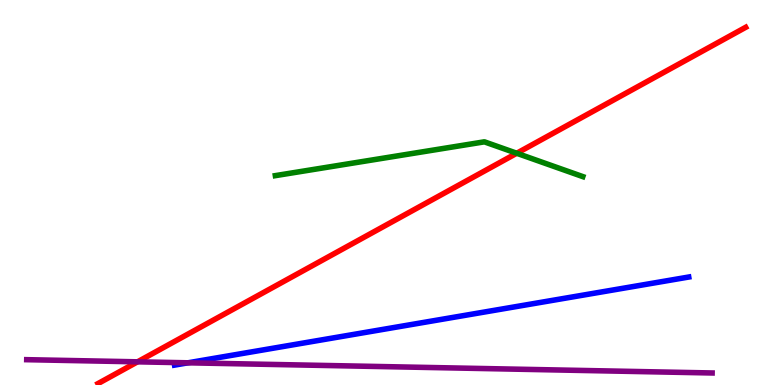[{'lines': ['blue', 'red'], 'intersections': []}, {'lines': ['green', 'red'], 'intersections': [{'x': 6.67, 'y': 6.02}]}, {'lines': ['purple', 'red'], 'intersections': [{'x': 1.77, 'y': 0.602}]}, {'lines': ['blue', 'green'], 'intersections': []}, {'lines': ['blue', 'purple'], 'intersections': [{'x': 2.43, 'y': 0.576}]}, {'lines': ['green', 'purple'], 'intersections': []}]